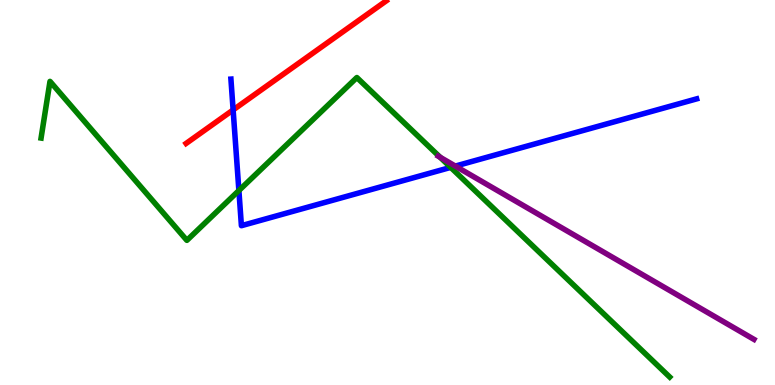[{'lines': ['blue', 'red'], 'intersections': [{'x': 3.01, 'y': 7.14}]}, {'lines': ['green', 'red'], 'intersections': []}, {'lines': ['purple', 'red'], 'intersections': []}, {'lines': ['blue', 'green'], 'intersections': [{'x': 3.08, 'y': 5.05}, {'x': 5.82, 'y': 5.65}]}, {'lines': ['blue', 'purple'], 'intersections': [{'x': 5.88, 'y': 5.69}]}, {'lines': ['green', 'purple'], 'intersections': [{'x': 5.68, 'y': 5.92}]}]